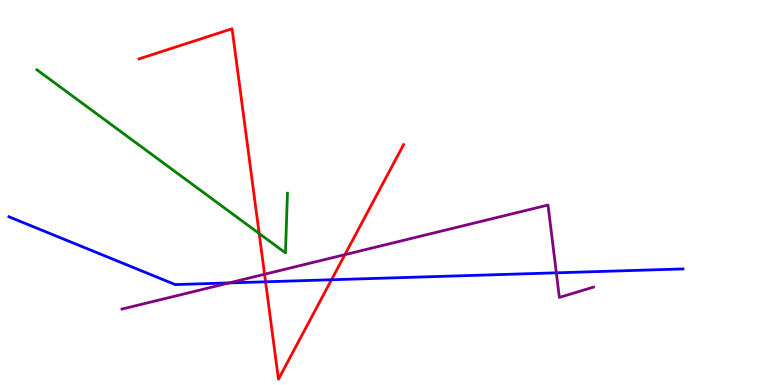[{'lines': ['blue', 'red'], 'intersections': [{'x': 3.43, 'y': 2.68}, {'x': 4.28, 'y': 2.73}]}, {'lines': ['green', 'red'], 'intersections': [{'x': 3.34, 'y': 3.93}]}, {'lines': ['purple', 'red'], 'intersections': [{'x': 3.41, 'y': 2.88}, {'x': 4.45, 'y': 3.39}]}, {'lines': ['blue', 'green'], 'intersections': []}, {'lines': ['blue', 'purple'], 'intersections': [{'x': 2.96, 'y': 2.65}, {'x': 7.18, 'y': 2.91}]}, {'lines': ['green', 'purple'], 'intersections': []}]